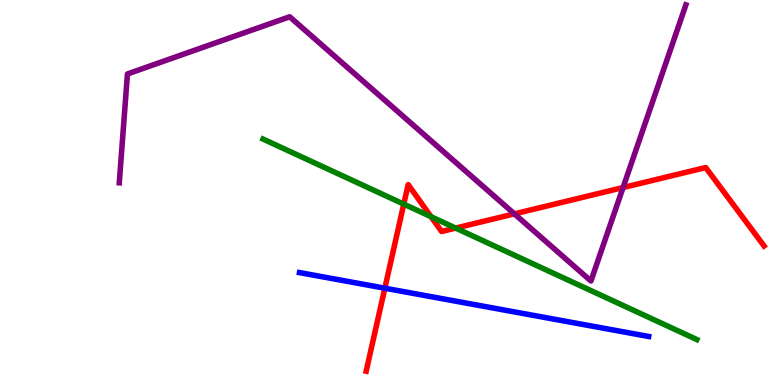[{'lines': ['blue', 'red'], 'intersections': [{'x': 4.97, 'y': 2.51}]}, {'lines': ['green', 'red'], 'intersections': [{'x': 5.21, 'y': 4.7}, {'x': 5.56, 'y': 4.37}, {'x': 5.88, 'y': 4.08}]}, {'lines': ['purple', 'red'], 'intersections': [{'x': 6.64, 'y': 4.45}, {'x': 8.04, 'y': 5.13}]}, {'lines': ['blue', 'green'], 'intersections': []}, {'lines': ['blue', 'purple'], 'intersections': []}, {'lines': ['green', 'purple'], 'intersections': []}]